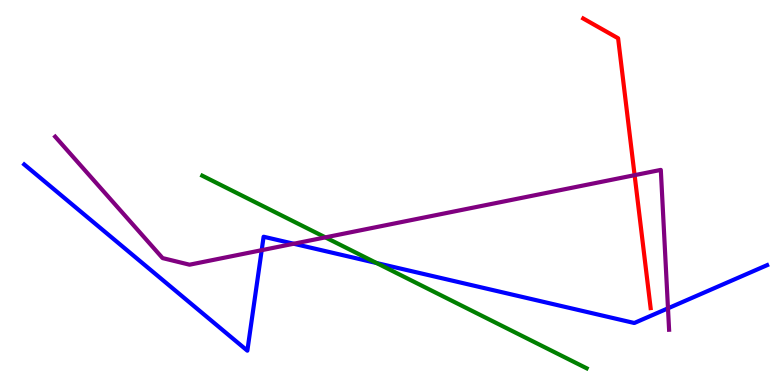[{'lines': ['blue', 'red'], 'intersections': []}, {'lines': ['green', 'red'], 'intersections': []}, {'lines': ['purple', 'red'], 'intersections': [{'x': 8.19, 'y': 5.45}]}, {'lines': ['blue', 'green'], 'intersections': [{'x': 4.86, 'y': 3.17}]}, {'lines': ['blue', 'purple'], 'intersections': [{'x': 3.38, 'y': 3.5}, {'x': 3.79, 'y': 3.67}, {'x': 8.62, 'y': 1.99}]}, {'lines': ['green', 'purple'], 'intersections': [{'x': 4.2, 'y': 3.83}]}]